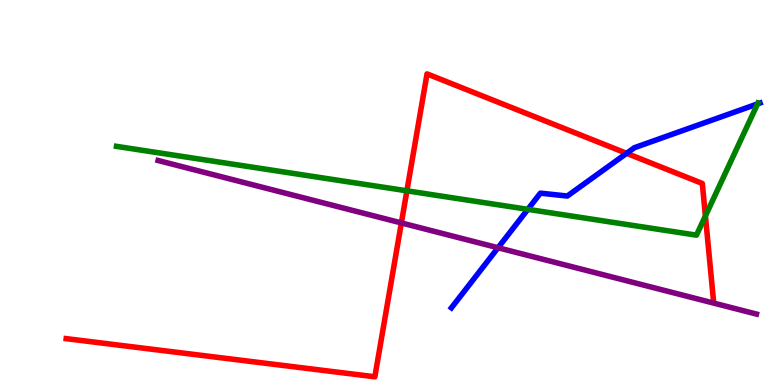[{'lines': ['blue', 'red'], 'intersections': [{'x': 8.09, 'y': 6.02}]}, {'lines': ['green', 'red'], 'intersections': [{'x': 5.25, 'y': 5.04}, {'x': 9.1, 'y': 4.39}]}, {'lines': ['purple', 'red'], 'intersections': [{'x': 5.18, 'y': 4.21}]}, {'lines': ['blue', 'green'], 'intersections': [{'x': 6.81, 'y': 4.56}, {'x': 9.78, 'y': 7.3}]}, {'lines': ['blue', 'purple'], 'intersections': [{'x': 6.43, 'y': 3.57}]}, {'lines': ['green', 'purple'], 'intersections': []}]